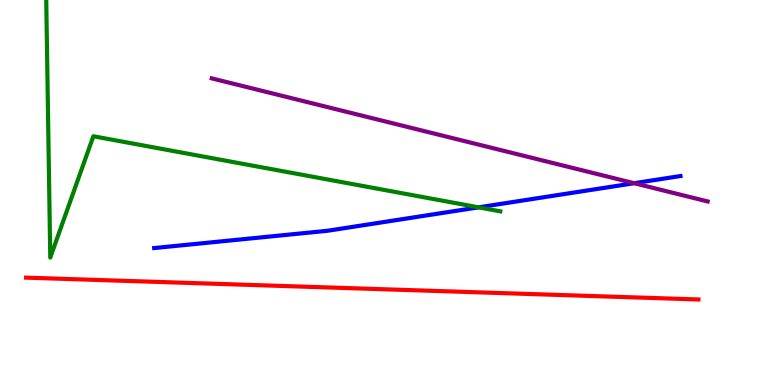[{'lines': ['blue', 'red'], 'intersections': []}, {'lines': ['green', 'red'], 'intersections': []}, {'lines': ['purple', 'red'], 'intersections': []}, {'lines': ['blue', 'green'], 'intersections': [{'x': 6.18, 'y': 4.61}]}, {'lines': ['blue', 'purple'], 'intersections': [{'x': 8.18, 'y': 5.24}]}, {'lines': ['green', 'purple'], 'intersections': []}]